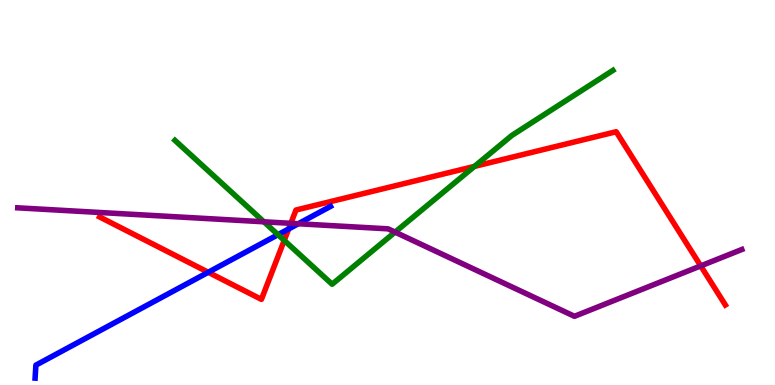[{'lines': ['blue', 'red'], 'intersections': [{'x': 2.69, 'y': 2.93}, {'x': 3.72, 'y': 4.05}]}, {'lines': ['green', 'red'], 'intersections': [{'x': 3.67, 'y': 3.76}, {'x': 6.12, 'y': 5.68}]}, {'lines': ['purple', 'red'], 'intersections': [{'x': 3.75, 'y': 4.2}, {'x': 9.04, 'y': 3.09}]}, {'lines': ['blue', 'green'], 'intersections': [{'x': 3.59, 'y': 3.9}]}, {'lines': ['blue', 'purple'], 'intersections': [{'x': 3.85, 'y': 4.19}]}, {'lines': ['green', 'purple'], 'intersections': [{'x': 3.41, 'y': 4.24}, {'x': 5.1, 'y': 3.97}]}]